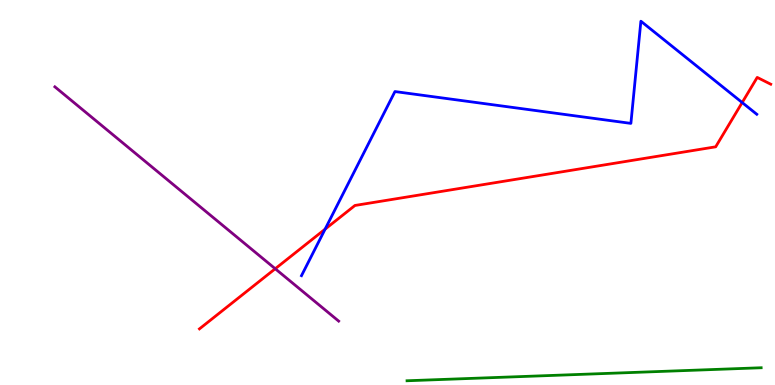[{'lines': ['blue', 'red'], 'intersections': [{'x': 4.19, 'y': 4.05}, {'x': 9.58, 'y': 7.34}]}, {'lines': ['green', 'red'], 'intersections': []}, {'lines': ['purple', 'red'], 'intersections': [{'x': 3.55, 'y': 3.02}]}, {'lines': ['blue', 'green'], 'intersections': []}, {'lines': ['blue', 'purple'], 'intersections': []}, {'lines': ['green', 'purple'], 'intersections': []}]